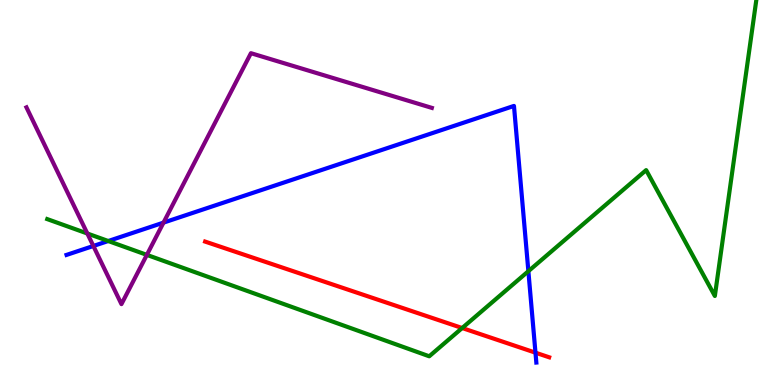[{'lines': ['blue', 'red'], 'intersections': [{'x': 6.91, 'y': 0.839}]}, {'lines': ['green', 'red'], 'intersections': [{'x': 5.96, 'y': 1.48}]}, {'lines': ['purple', 'red'], 'intersections': []}, {'lines': ['blue', 'green'], 'intersections': [{'x': 1.4, 'y': 3.74}, {'x': 6.82, 'y': 2.96}]}, {'lines': ['blue', 'purple'], 'intersections': [{'x': 1.2, 'y': 3.61}, {'x': 2.11, 'y': 4.22}]}, {'lines': ['green', 'purple'], 'intersections': [{'x': 1.13, 'y': 3.93}, {'x': 1.89, 'y': 3.38}]}]